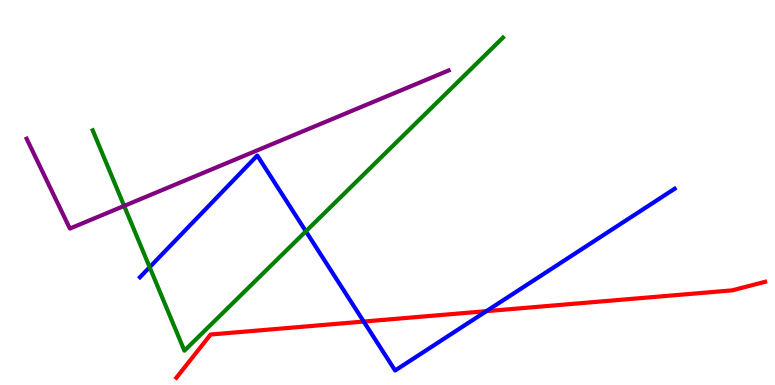[{'lines': ['blue', 'red'], 'intersections': [{'x': 4.69, 'y': 1.65}, {'x': 6.28, 'y': 1.92}]}, {'lines': ['green', 'red'], 'intersections': []}, {'lines': ['purple', 'red'], 'intersections': []}, {'lines': ['blue', 'green'], 'intersections': [{'x': 1.93, 'y': 3.06}, {'x': 3.95, 'y': 3.99}]}, {'lines': ['blue', 'purple'], 'intersections': []}, {'lines': ['green', 'purple'], 'intersections': [{'x': 1.6, 'y': 4.65}]}]